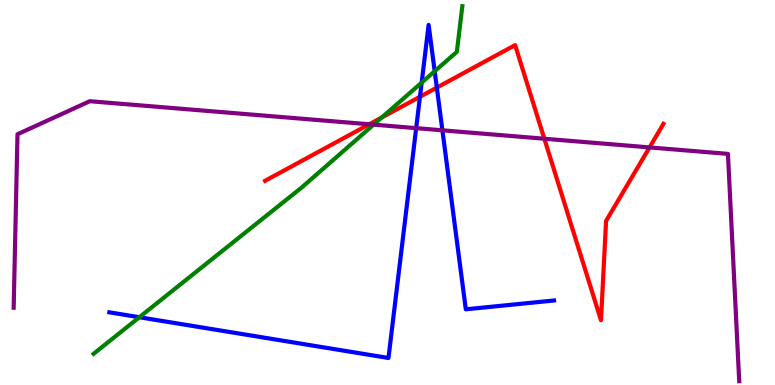[{'lines': ['blue', 'red'], 'intersections': [{'x': 5.42, 'y': 7.49}, {'x': 5.64, 'y': 7.72}]}, {'lines': ['green', 'red'], 'intersections': [{'x': 4.93, 'y': 6.95}]}, {'lines': ['purple', 'red'], 'intersections': [{'x': 4.76, 'y': 6.77}, {'x': 7.02, 'y': 6.4}, {'x': 8.38, 'y': 6.17}]}, {'lines': ['blue', 'green'], 'intersections': [{'x': 1.8, 'y': 1.76}, {'x': 5.44, 'y': 7.85}, {'x': 5.61, 'y': 8.15}]}, {'lines': ['blue', 'purple'], 'intersections': [{'x': 5.37, 'y': 6.67}, {'x': 5.71, 'y': 6.62}]}, {'lines': ['green', 'purple'], 'intersections': [{'x': 4.82, 'y': 6.76}]}]